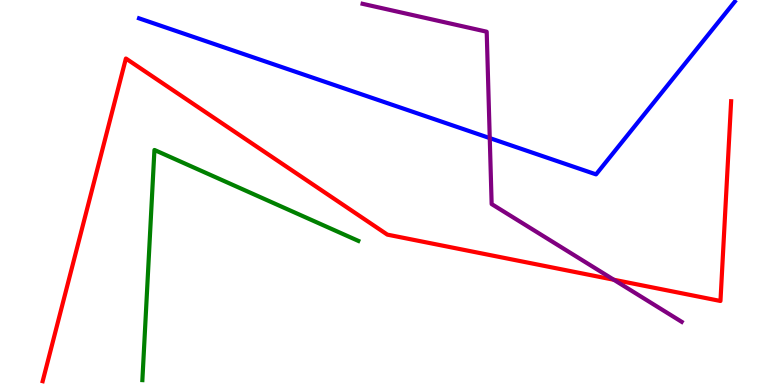[{'lines': ['blue', 'red'], 'intersections': []}, {'lines': ['green', 'red'], 'intersections': []}, {'lines': ['purple', 'red'], 'intersections': [{'x': 7.92, 'y': 2.73}]}, {'lines': ['blue', 'green'], 'intersections': []}, {'lines': ['blue', 'purple'], 'intersections': [{'x': 6.32, 'y': 6.41}]}, {'lines': ['green', 'purple'], 'intersections': []}]